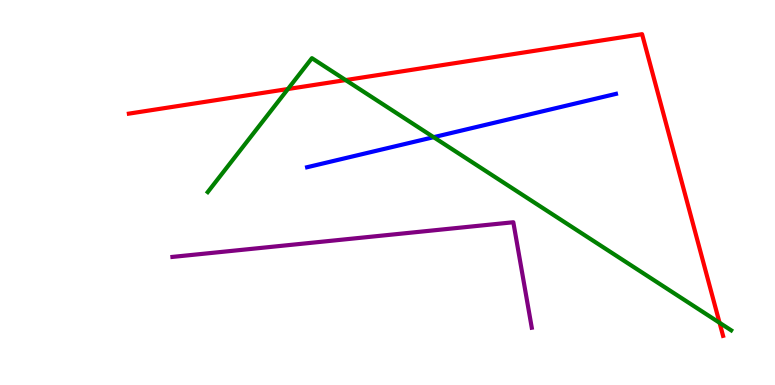[{'lines': ['blue', 'red'], 'intersections': []}, {'lines': ['green', 'red'], 'intersections': [{'x': 3.72, 'y': 7.69}, {'x': 4.46, 'y': 7.92}, {'x': 9.28, 'y': 1.62}]}, {'lines': ['purple', 'red'], 'intersections': []}, {'lines': ['blue', 'green'], 'intersections': [{'x': 5.6, 'y': 6.44}]}, {'lines': ['blue', 'purple'], 'intersections': []}, {'lines': ['green', 'purple'], 'intersections': []}]